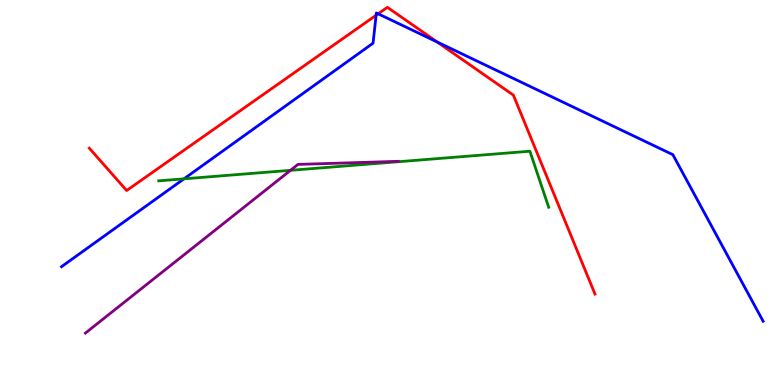[{'lines': ['blue', 'red'], 'intersections': [{'x': 4.85, 'y': 9.6}, {'x': 4.88, 'y': 9.64}, {'x': 5.64, 'y': 8.91}]}, {'lines': ['green', 'red'], 'intersections': []}, {'lines': ['purple', 'red'], 'intersections': []}, {'lines': ['blue', 'green'], 'intersections': [{'x': 2.37, 'y': 5.36}]}, {'lines': ['blue', 'purple'], 'intersections': []}, {'lines': ['green', 'purple'], 'intersections': [{'x': 3.75, 'y': 5.58}]}]